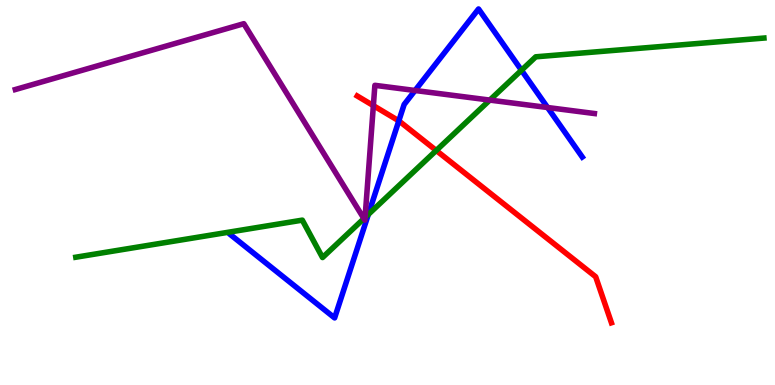[{'lines': ['blue', 'red'], 'intersections': [{'x': 5.15, 'y': 6.86}]}, {'lines': ['green', 'red'], 'intersections': [{'x': 5.63, 'y': 6.09}]}, {'lines': ['purple', 'red'], 'intersections': [{'x': 4.82, 'y': 7.26}]}, {'lines': ['blue', 'green'], 'intersections': [{'x': 4.75, 'y': 4.43}, {'x': 6.73, 'y': 8.18}]}, {'lines': ['blue', 'purple'], 'intersections': [{'x': 5.36, 'y': 7.65}, {'x': 7.07, 'y': 7.21}]}, {'lines': ['green', 'purple'], 'intersections': [{'x': 4.7, 'y': 4.32}, {'x': 4.71, 'y': 4.35}, {'x': 6.32, 'y': 7.4}]}]